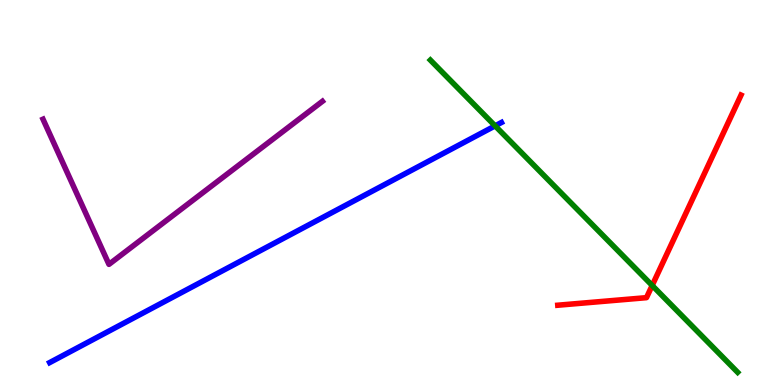[{'lines': ['blue', 'red'], 'intersections': []}, {'lines': ['green', 'red'], 'intersections': [{'x': 8.42, 'y': 2.59}]}, {'lines': ['purple', 'red'], 'intersections': []}, {'lines': ['blue', 'green'], 'intersections': [{'x': 6.39, 'y': 6.73}]}, {'lines': ['blue', 'purple'], 'intersections': []}, {'lines': ['green', 'purple'], 'intersections': []}]